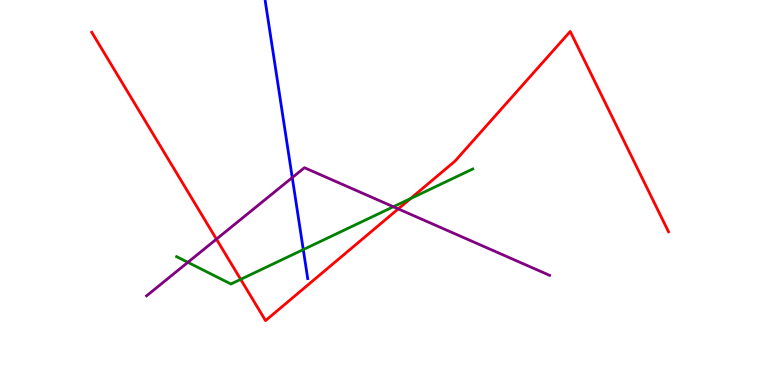[{'lines': ['blue', 'red'], 'intersections': []}, {'lines': ['green', 'red'], 'intersections': [{'x': 3.11, 'y': 2.74}, {'x': 5.3, 'y': 4.84}]}, {'lines': ['purple', 'red'], 'intersections': [{'x': 2.79, 'y': 3.79}, {'x': 5.14, 'y': 4.57}]}, {'lines': ['blue', 'green'], 'intersections': [{'x': 3.91, 'y': 3.52}]}, {'lines': ['blue', 'purple'], 'intersections': [{'x': 3.77, 'y': 5.39}]}, {'lines': ['green', 'purple'], 'intersections': [{'x': 2.42, 'y': 3.19}, {'x': 5.08, 'y': 4.63}]}]